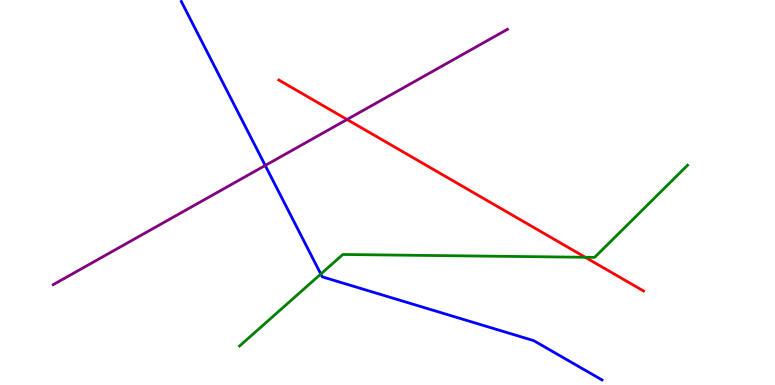[{'lines': ['blue', 'red'], 'intersections': []}, {'lines': ['green', 'red'], 'intersections': [{'x': 7.55, 'y': 3.32}]}, {'lines': ['purple', 'red'], 'intersections': [{'x': 4.48, 'y': 6.9}]}, {'lines': ['blue', 'green'], 'intersections': [{'x': 4.14, 'y': 2.88}]}, {'lines': ['blue', 'purple'], 'intersections': [{'x': 3.42, 'y': 5.7}]}, {'lines': ['green', 'purple'], 'intersections': []}]